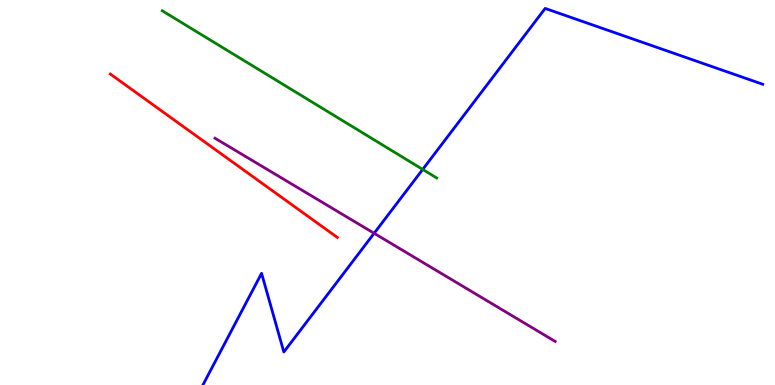[{'lines': ['blue', 'red'], 'intersections': []}, {'lines': ['green', 'red'], 'intersections': []}, {'lines': ['purple', 'red'], 'intersections': []}, {'lines': ['blue', 'green'], 'intersections': [{'x': 5.45, 'y': 5.6}]}, {'lines': ['blue', 'purple'], 'intersections': [{'x': 4.83, 'y': 3.94}]}, {'lines': ['green', 'purple'], 'intersections': []}]